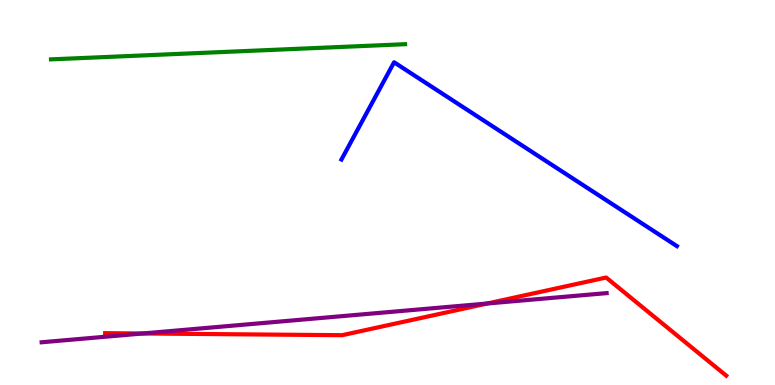[{'lines': ['blue', 'red'], 'intersections': []}, {'lines': ['green', 'red'], 'intersections': []}, {'lines': ['purple', 'red'], 'intersections': [{'x': 1.84, 'y': 1.34}, {'x': 6.29, 'y': 2.12}]}, {'lines': ['blue', 'green'], 'intersections': []}, {'lines': ['blue', 'purple'], 'intersections': []}, {'lines': ['green', 'purple'], 'intersections': []}]